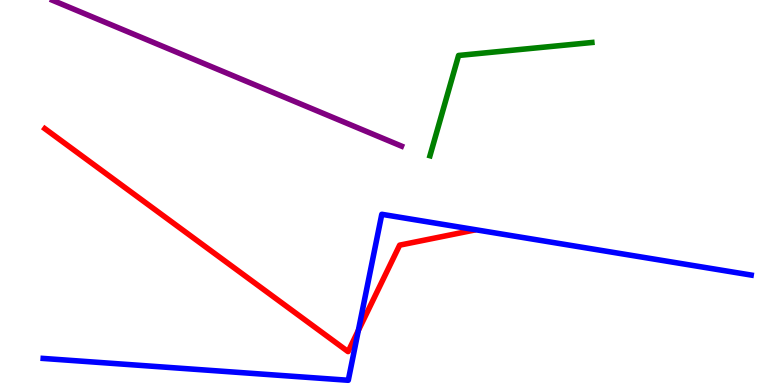[{'lines': ['blue', 'red'], 'intersections': [{'x': 4.62, 'y': 1.42}]}, {'lines': ['green', 'red'], 'intersections': []}, {'lines': ['purple', 'red'], 'intersections': []}, {'lines': ['blue', 'green'], 'intersections': []}, {'lines': ['blue', 'purple'], 'intersections': []}, {'lines': ['green', 'purple'], 'intersections': []}]